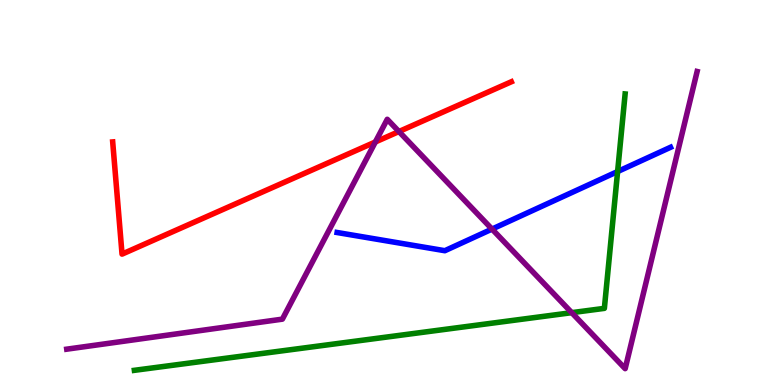[{'lines': ['blue', 'red'], 'intersections': []}, {'lines': ['green', 'red'], 'intersections': []}, {'lines': ['purple', 'red'], 'intersections': [{'x': 4.84, 'y': 6.31}, {'x': 5.15, 'y': 6.58}]}, {'lines': ['blue', 'green'], 'intersections': [{'x': 7.97, 'y': 5.54}]}, {'lines': ['blue', 'purple'], 'intersections': [{'x': 6.35, 'y': 4.05}]}, {'lines': ['green', 'purple'], 'intersections': [{'x': 7.38, 'y': 1.88}]}]